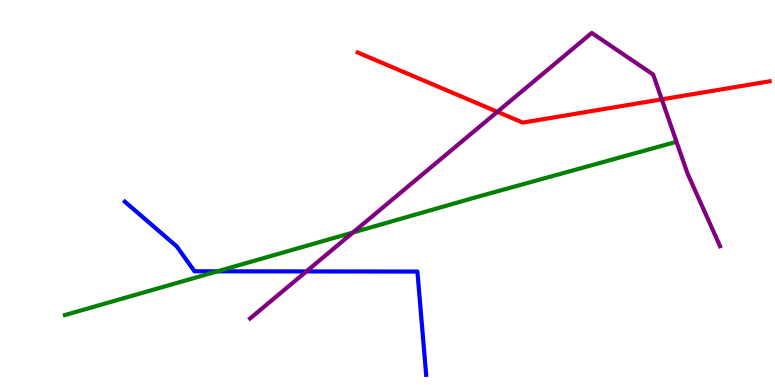[{'lines': ['blue', 'red'], 'intersections': []}, {'lines': ['green', 'red'], 'intersections': []}, {'lines': ['purple', 'red'], 'intersections': [{'x': 6.42, 'y': 7.1}, {'x': 8.54, 'y': 7.42}]}, {'lines': ['blue', 'green'], 'intersections': [{'x': 2.81, 'y': 2.95}]}, {'lines': ['blue', 'purple'], 'intersections': [{'x': 3.95, 'y': 2.95}]}, {'lines': ['green', 'purple'], 'intersections': [{'x': 4.55, 'y': 3.96}]}]